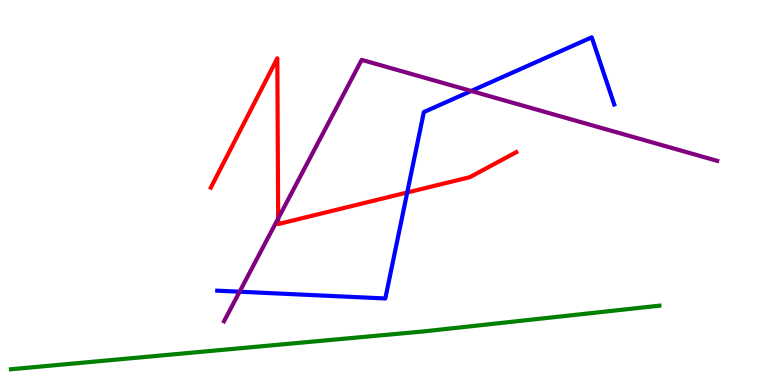[{'lines': ['blue', 'red'], 'intersections': [{'x': 5.25, 'y': 5.0}]}, {'lines': ['green', 'red'], 'intersections': []}, {'lines': ['purple', 'red'], 'intersections': [{'x': 3.59, 'y': 4.32}]}, {'lines': ['blue', 'green'], 'intersections': []}, {'lines': ['blue', 'purple'], 'intersections': [{'x': 3.09, 'y': 2.42}, {'x': 6.08, 'y': 7.64}]}, {'lines': ['green', 'purple'], 'intersections': []}]